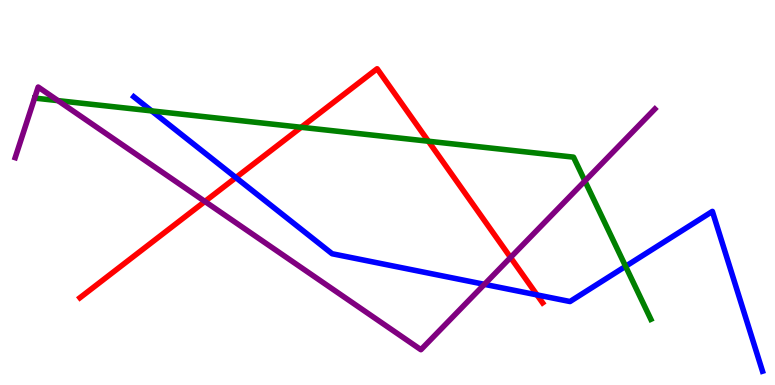[{'lines': ['blue', 'red'], 'intersections': [{'x': 3.04, 'y': 5.39}, {'x': 6.93, 'y': 2.34}]}, {'lines': ['green', 'red'], 'intersections': [{'x': 3.89, 'y': 6.69}, {'x': 5.53, 'y': 6.33}]}, {'lines': ['purple', 'red'], 'intersections': [{'x': 2.64, 'y': 4.77}, {'x': 6.59, 'y': 3.31}]}, {'lines': ['blue', 'green'], 'intersections': [{'x': 1.96, 'y': 7.12}, {'x': 8.07, 'y': 3.08}]}, {'lines': ['blue', 'purple'], 'intersections': [{'x': 6.25, 'y': 2.61}]}, {'lines': ['green', 'purple'], 'intersections': [{'x': 0.748, 'y': 7.39}, {'x': 7.55, 'y': 5.3}]}]